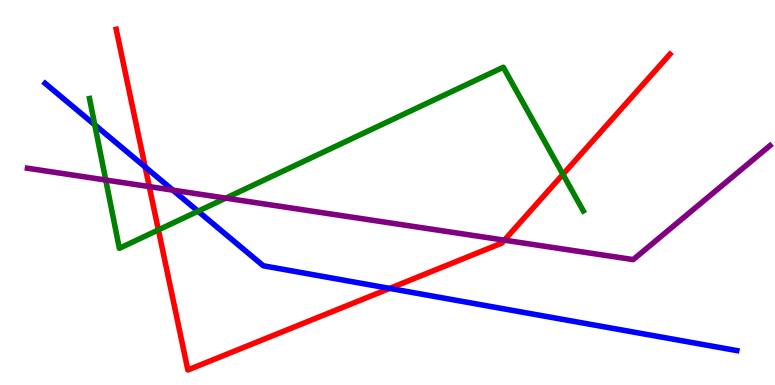[{'lines': ['blue', 'red'], 'intersections': [{'x': 1.87, 'y': 5.66}, {'x': 5.03, 'y': 2.51}]}, {'lines': ['green', 'red'], 'intersections': [{'x': 2.04, 'y': 4.03}, {'x': 7.26, 'y': 5.47}]}, {'lines': ['purple', 'red'], 'intersections': [{'x': 1.93, 'y': 5.15}, {'x': 6.51, 'y': 3.76}]}, {'lines': ['blue', 'green'], 'intersections': [{'x': 1.22, 'y': 6.76}, {'x': 2.56, 'y': 4.51}]}, {'lines': ['blue', 'purple'], 'intersections': [{'x': 2.23, 'y': 5.06}]}, {'lines': ['green', 'purple'], 'intersections': [{'x': 1.36, 'y': 5.32}, {'x': 2.91, 'y': 4.85}]}]